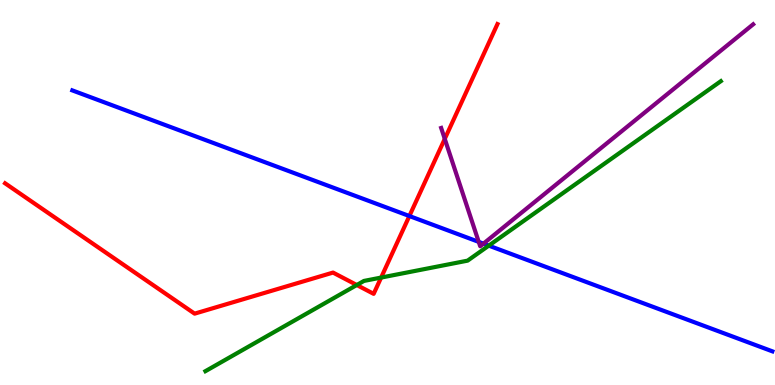[{'lines': ['blue', 'red'], 'intersections': [{'x': 5.28, 'y': 4.39}]}, {'lines': ['green', 'red'], 'intersections': [{'x': 4.6, 'y': 2.6}, {'x': 4.92, 'y': 2.79}]}, {'lines': ['purple', 'red'], 'intersections': [{'x': 5.74, 'y': 6.39}]}, {'lines': ['blue', 'green'], 'intersections': [{'x': 6.31, 'y': 3.62}]}, {'lines': ['blue', 'purple'], 'intersections': [{'x': 6.18, 'y': 3.72}, {'x': 6.24, 'y': 3.67}]}, {'lines': ['green', 'purple'], 'intersections': []}]